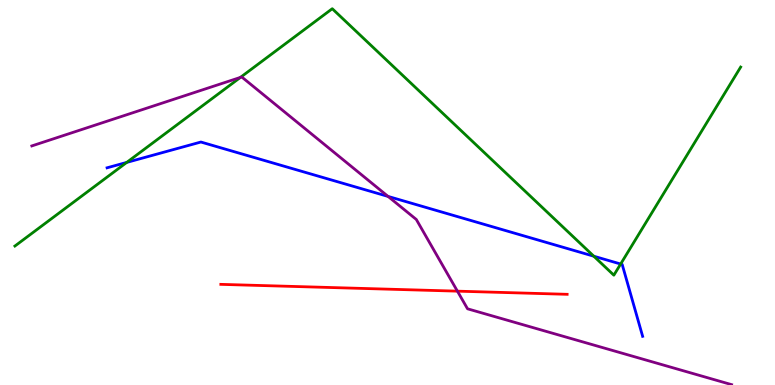[{'lines': ['blue', 'red'], 'intersections': []}, {'lines': ['green', 'red'], 'intersections': []}, {'lines': ['purple', 'red'], 'intersections': [{'x': 5.9, 'y': 2.44}]}, {'lines': ['blue', 'green'], 'intersections': [{'x': 1.64, 'y': 5.78}, {'x': 7.66, 'y': 3.35}, {'x': 8.01, 'y': 3.14}]}, {'lines': ['blue', 'purple'], 'intersections': [{'x': 5.01, 'y': 4.9}]}, {'lines': ['green', 'purple'], 'intersections': [{'x': 3.1, 'y': 7.99}]}]